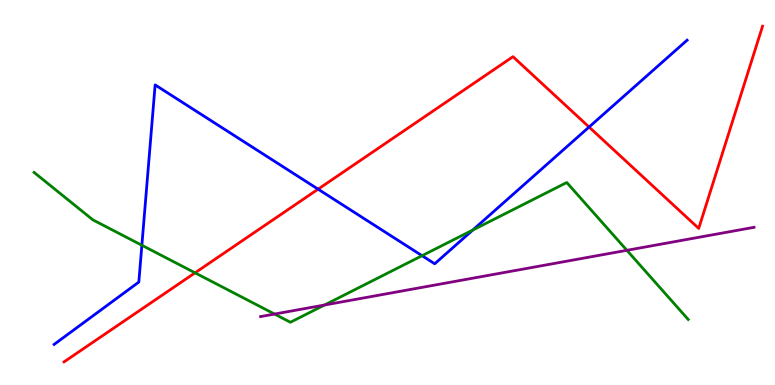[{'lines': ['blue', 'red'], 'intersections': [{'x': 4.1, 'y': 5.09}, {'x': 7.6, 'y': 6.7}]}, {'lines': ['green', 'red'], 'intersections': [{'x': 2.52, 'y': 2.91}]}, {'lines': ['purple', 'red'], 'intersections': []}, {'lines': ['blue', 'green'], 'intersections': [{'x': 1.83, 'y': 3.63}, {'x': 5.45, 'y': 3.36}, {'x': 6.1, 'y': 4.03}]}, {'lines': ['blue', 'purple'], 'intersections': []}, {'lines': ['green', 'purple'], 'intersections': [{'x': 3.54, 'y': 1.84}, {'x': 4.19, 'y': 2.08}, {'x': 8.09, 'y': 3.5}]}]